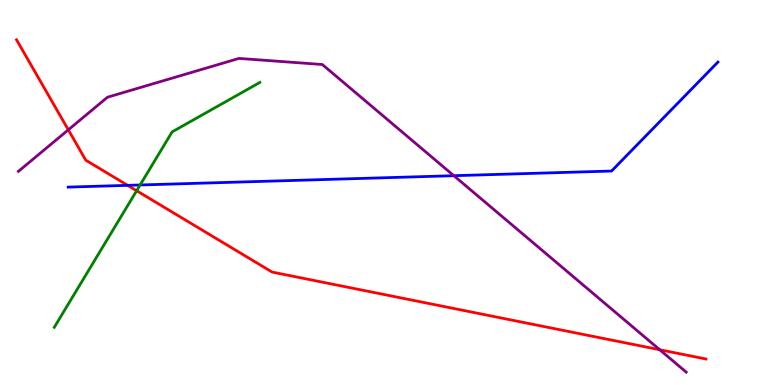[{'lines': ['blue', 'red'], 'intersections': [{'x': 1.65, 'y': 5.19}]}, {'lines': ['green', 'red'], 'intersections': [{'x': 1.76, 'y': 5.05}]}, {'lines': ['purple', 'red'], 'intersections': [{'x': 0.882, 'y': 6.63}, {'x': 8.51, 'y': 0.916}]}, {'lines': ['blue', 'green'], 'intersections': [{'x': 1.81, 'y': 5.2}]}, {'lines': ['blue', 'purple'], 'intersections': [{'x': 5.86, 'y': 5.44}]}, {'lines': ['green', 'purple'], 'intersections': []}]